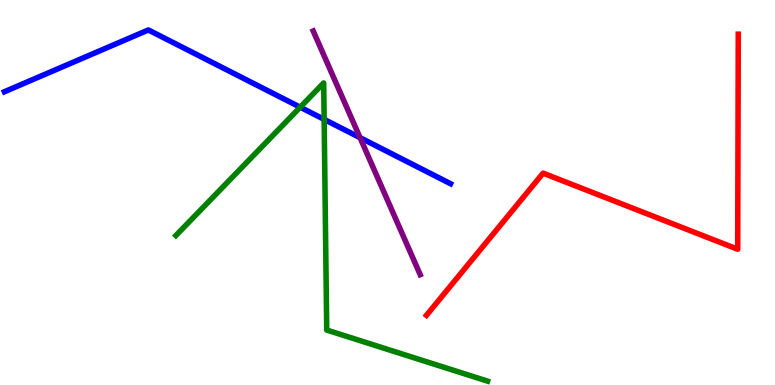[{'lines': ['blue', 'red'], 'intersections': []}, {'lines': ['green', 'red'], 'intersections': []}, {'lines': ['purple', 'red'], 'intersections': []}, {'lines': ['blue', 'green'], 'intersections': [{'x': 3.87, 'y': 7.22}, {'x': 4.18, 'y': 6.9}]}, {'lines': ['blue', 'purple'], 'intersections': [{'x': 4.65, 'y': 6.42}]}, {'lines': ['green', 'purple'], 'intersections': []}]